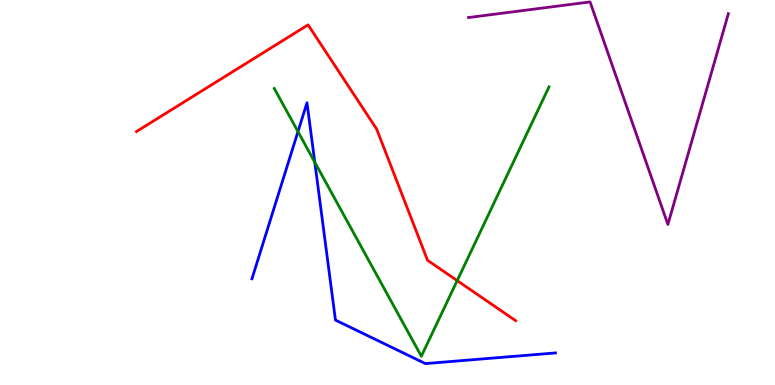[{'lines': ['blue', 'red'], 'intersections': []}, {'lines': ['green', 'red'], 'intersections': [{'x': 5.9, 'y': 2.71}]}, {'lines': ['purple', 'red'], 'intersections': []}, {'lines': ['blue', 'green'], 'intersections': [{'x': 3.84, 'y': 6.58}, {'x': 4.06, 'y': 5.79}]}, {'lines': ['blue', 'purple'], 'intersections': []}, {'lines': ['green', 'purple'], 'intersections': []}]